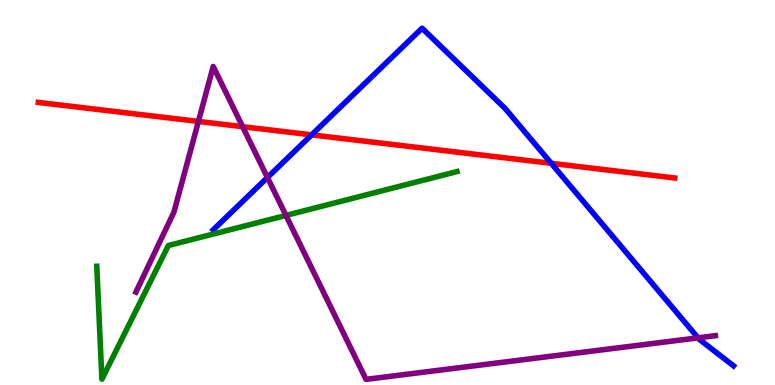[{'lines': ['blue', 'red'], 'intersections': [{'x': 4.02, 'y': 6.5}, {'x': 7.11, 'y': 5.76}]}, {'lines': ['green', 'red'], 'intersections': []}, {'lines': ['purple', 'red'], 'intersections': [{'x': 2.56, 'y': 6.85}, {'x': 3.13, 'y': 6.71}]}, {'lines': ['blue', 'green'], 'intersections': []}, {'lines': ['blue', 'purple'], 'intersections': [{'x': 3.45, 'y': 5.39}, {'x': 9.01, 'y': 1.22}]}, {'lines': ['green', 'purple'], 'intersections': [{'x': 3.69, 'y': 4.4}]}]